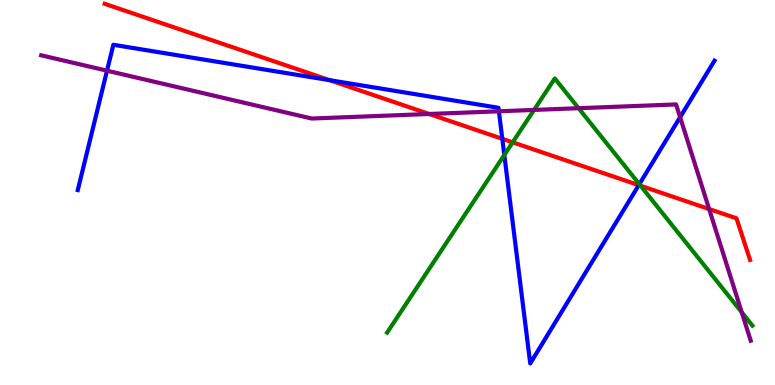[{'lines': ['blue', 'red'], 'intersections': [{'x': 4.25, 'y': 7.92}, {'x': 6.48, 'y': 6.39}, {'x': 8.24, 'y': 5.19}]}, {'lines': ['green', 'red'], 'intersections': [{'x': 6.62, 'y': 6.3}, {'x': 8.27, 'y': 5.18}]}, {'lines': ['purple', 'red'], 'intersections': [{'x': 5.54, 'y': 7.04}, {'x': 9.15, 'y': 4.57}]}, {'lines': ['blue', 'green'], 'intersections': [{'x': 6.51, 'y': 5.97}, {'x': 8.25, 'y': 5.22}]}, {'lines': ['blue', 'purple'], 'intersections': [{'x': 1.38, 'y': 8.16}, {'x': 6.44, 'y': 7.11}, {'x': 8.78, 'y': 6.96}]}, {'lines': ['green', 'purple'], 'intersections': [{'x': 6.89, 'y': 7.14}, {'x': 7.47, 'y': 7.19}, {'x': 9.57, 'y': 1.89}]}]